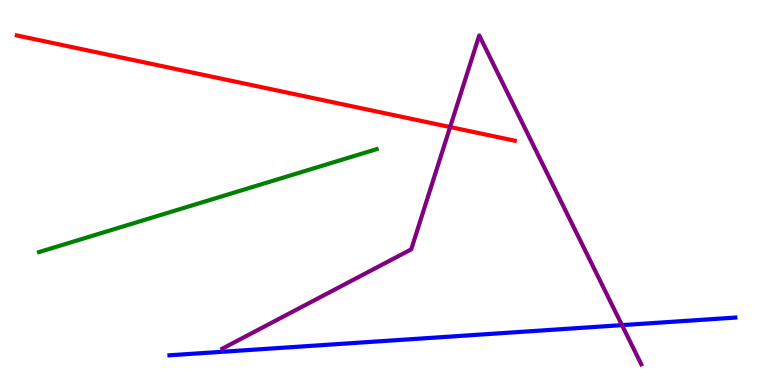[{'lines': ['blue', 'red'], 'intersections': []}, {'lines': ['green', 'red'], 'intersections': []}, {'lines': ['purple', 'red'], 'intersections': [{'x': 5.81, 'y': 6.7}]}, {'lines': ['blue', 'green'], 'intersections': []}, {'lines': ['blue', 'purple'], 'intersections': [{'x': 8.03, 'y': 1.56}]}, {'lines': ['green', 'purple'], 'intersections': []}]